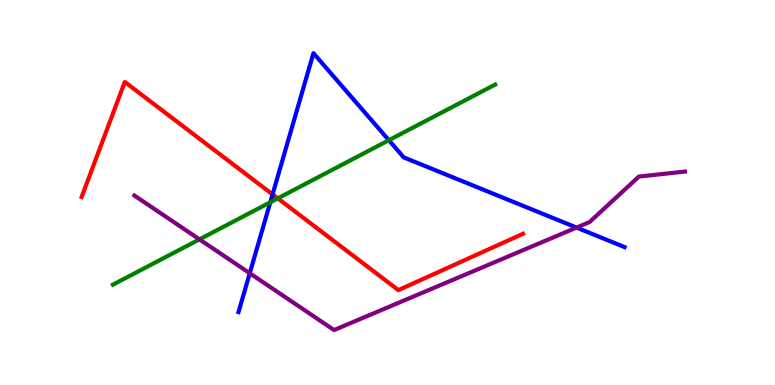[{'lines': ['blue', 'red'], 'intersections': [{'x': 3.52, 'y': 4.95}]}, {'lines': ['green', 'red'], 'intersections': [{'x': 3.58, 'y': 4.85}]}, {'lines': ['purple', 'red'], 'intersections': []}, {'lines': ['blue', 'green'], 'intersections': [{'x': 3.49, 'y': 4.75}, {'x': 5.02, 'y': 6.36}]}, {'lines': ['blue', 'purple'], 'intersections': [{'x': 3.22, 'y': 2.9}, {'x': 7.44, 'y': 4.09}]}, {'lines': ['green', 'purple'], 'intersections': [{'x': 2.57, 'y': 3.78}]}]